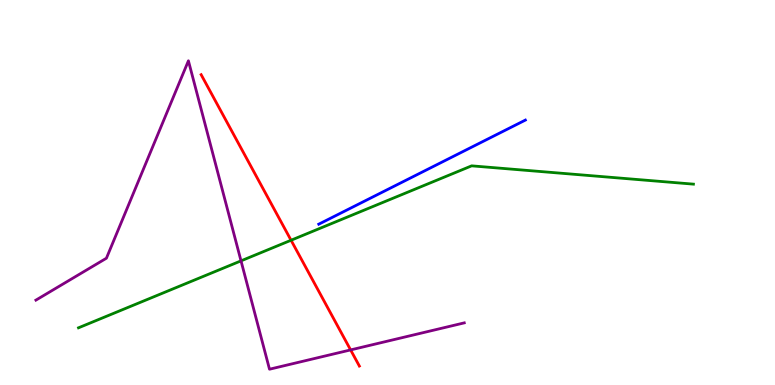[{'lines': ['blue', 'red'], 'intersections': []}, {'lines': ['green', 'red'], 'intersections': [{'x': 3.76, 'y': 3.76}]}, {'lines': ['purple', 'red'], 'intersections': [{'x': 4.52, 'y': 0.911}]}, {'lines': ['blue', 'green'], 'intersections': []}, {'lines': ['blue', 'purple'], 'intersections': []}, {'lines': ['green', 'purple'], 'intersections': [{'x': 3.11, 'y': 3.22}]}]